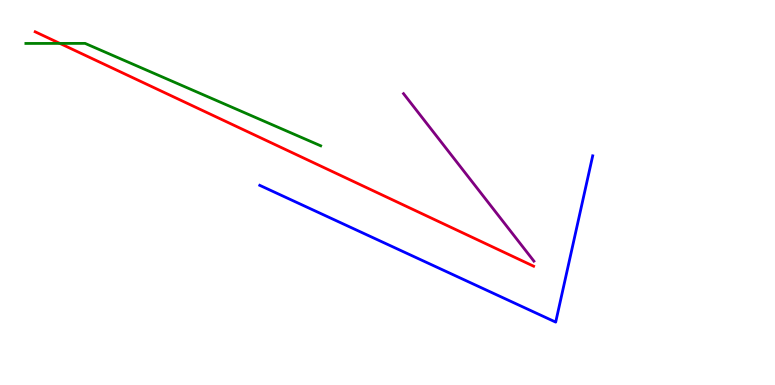[{'lines': ['blue', 'red'], 'intersections': []}, {'lines': ['green', 'red'], 'intersections': [{'x': 0.773, 'y': 8.87}]}, {'lines': ['purple', 'red'], 'intersections': []}, {'lines': ['blue', 'green'], 'intersections': []}, {'lines': ['blue', 'purple'], 'intersections': []}, {'lines': ['green', 'purple'], 'intersections': []}]